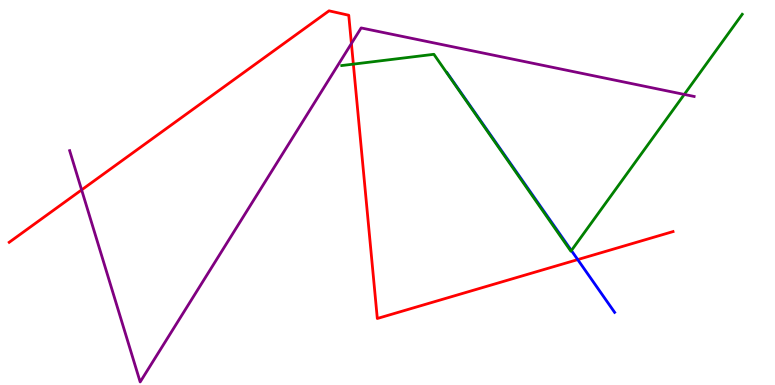[{'lines': ['blue', 'red'], 'intersections': [{'x': 7.45, 'y': 3.26}]}, {'lines': ['green', 'red'], 'intersections': [{'x': 4.56, 'y': 8.33}]}, {'lines': ['purple', 'red'], 'intersections': [{'x': 1.05, 'y': 5.07}, {'x': 4.53, 'y': 8.87}]}, {'lines': ['blue', 'green'], 'intersections': [{'x': 7.37, 'y': 3.49}]}, {'lines': ['blue', 'purple'], 'intersections': []}, {'lines': ['green', 'purple'], 'intersections': [{'x': 8.83, 'y': 7.55}]}]